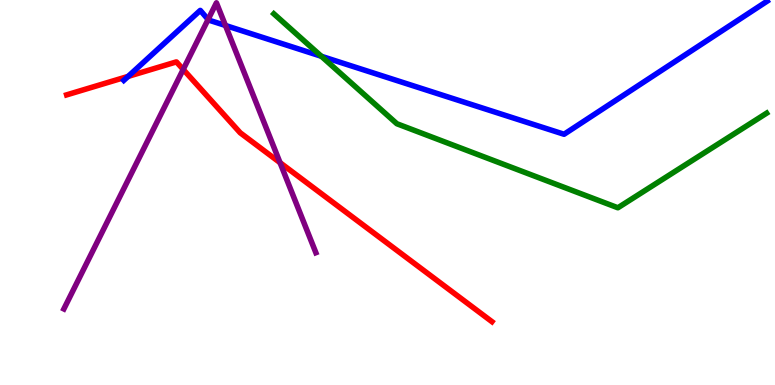[{'lines': ['blue', 'red'], 'intersections': [{'x': 1.65, 'y': 8.02}]}, {'lines': ['green', 'red'], 'intersections': []}, {'lines': ['purple', 'red'], 'intersections': [{'x': 2.36, 'y': 8.2}, {'x': 3.61, 'y': 5.77}]}, {'lines': ['blue', 'green'], 'intersections': [{'x': 4.15, 'y': 8.54}]}, {'lines': ['blue', 'purple'], 'intersections': [{'x': 2.69, 'y': 9.49}, {'x': 2.91, 'y': 9.34}]}, {'lines': ['green', 'purple'], 'intersections': []}]